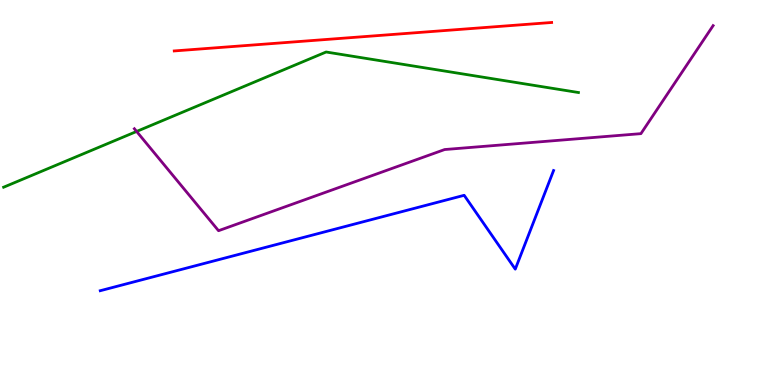[{'lines': ['blue', 'red'], 'intersections': []}, {'lines': ['green', 'red'], 'intersections': []}, {'lines': ['purple', 'red'], 'intersections': []}, {'lines': ['blue', 'green'], 'intersections': []}, {'lines': ['blue', 'purple'], 'intersections': []}, {'lines': ['green', 'purple'], 'intersections': [{'x': 1.76, 'y': 6.59}]}]